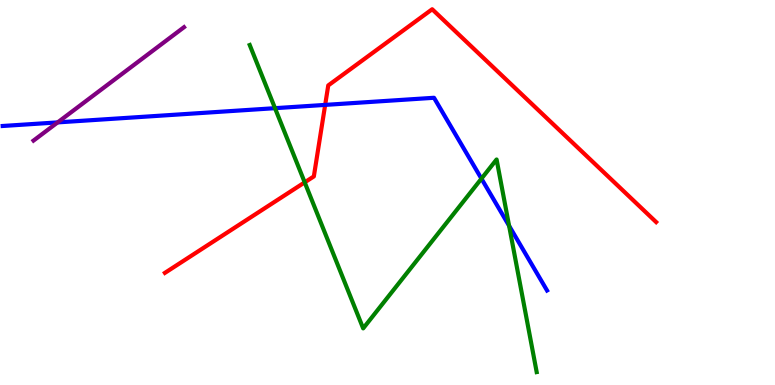[{'lines': ['blue', 'red'], 'intersections': [{'x': 4.2, 'y': 7.28}]}, {'lines': ['green', 'red'], 'intersections': [{'x': 3.93, 'y': 5.26}]}, {'lines': ['purple', 'red'], 'intersections': []}, {'lines': ['blue', 'green'], 'intersections': [{'x': 3.55, 'y': 7.19}, {'x': 6.21, 'y': 5.36}, {'x': 6.57, 'y': 4.14}]}, {'lines': ['blue', 'purple'], 'intersections': [{'x': 0.744, 'y': 6.82}]}, {'lines': ['green', 'purple'], 'intersections': []}]